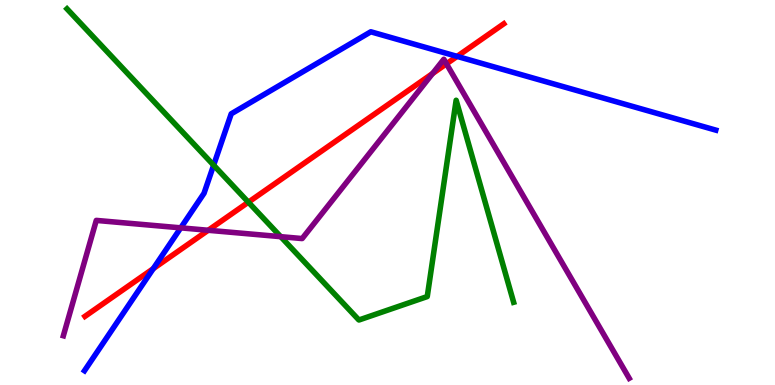[{'lines': ['blue', 'red'], 'intersections': [{'x': 1.98, 'y': 3.02}, {'x': 5.9, 'y': 8.54}]}, {'lines': ['green', 'red'], 'intersections': [{'x': 3.2, 'y': 4.75}]}, {'lines': ['purple', 'red'], 'intersections': [{'x': 2.69, 'y': 4.02}, {'x': 5.58, 'y': 8.09}, {'x': 5.76, 'y': 8.34}]}, {'lines': ['blue', 'green'], 'intersections': [{'x': 2.76, 'y': 5.71}]}, {'lines': ['blue', 'purple'], 'intersections': [{'x': 2.33, 'y': 4.08}]}, {'lines': ['green', 'purple'], 'intersections': [{'x': 3.62, 'y': 3.85}]}]